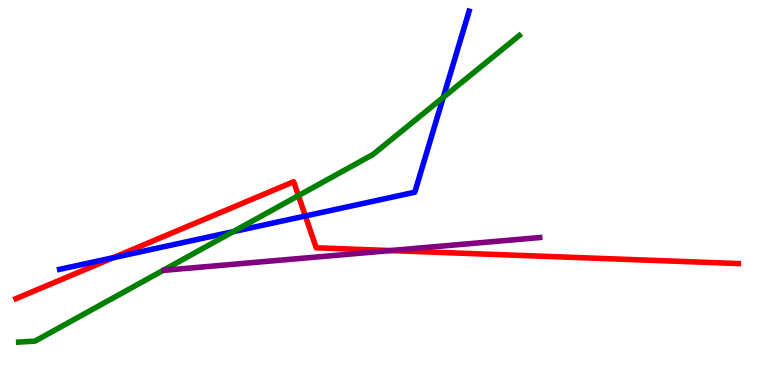[{'lines': ['blue', 'red'], 'intersections': [{'x': 1.46, 'y': 3.31}, {'x': 3.94, 'y': 4.39}]}, {'lines': ['green', 'red'], 'intersections': [{'x': 3.85, 'y': 4.92}]}, {'lines': ['purple', 'red'], 'intersections': [{'x': 5.04, 'y': 3.49}]}, {'lines': ['blue', 'green'], 'intersections': [{'x': 3.01, 'y': 3.98}, {'x': 5.72, 'y': 7.47}]}, {'lines': ['blue', 'purple'], 'intersections': []}, {'lines': ['green', 'purple'], 'intersections': []}]